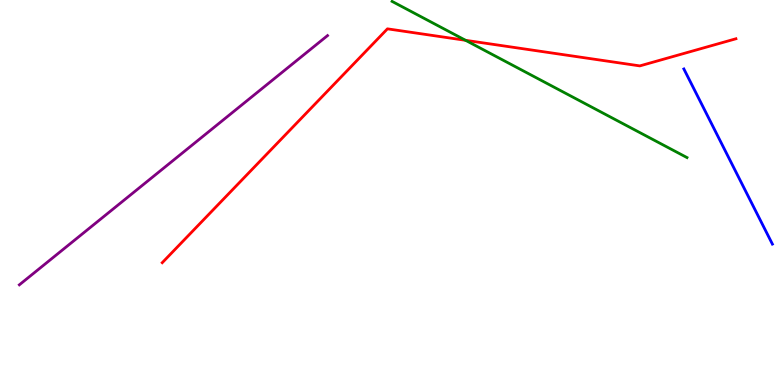[{'lines': ['blue', 'red'], 'intersections': []}, {'lines': ['green', 'red'], 'intersections': [{'x': 6.01, 'y': 8.95}]}, {'lines': ['purple', 'red'], 'intersections': []}, {'lines': ['blue', 'green'], 'intersections': []}, {'lines': ['blue', 'purple'], 'intersections': []}, {'lines': ['green', 'purple'], 'intersections': []}]